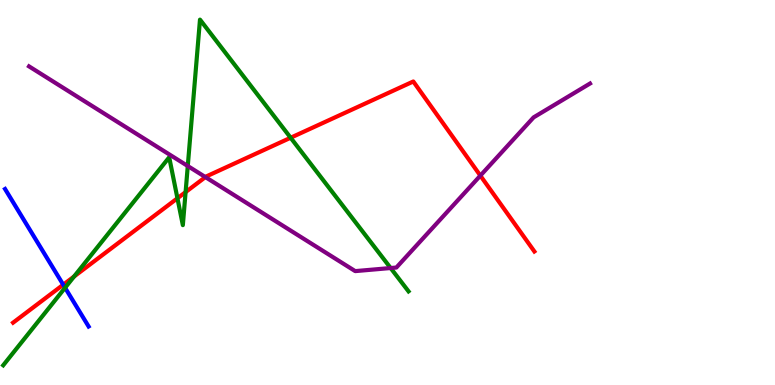[{'lines': ['blue', 'red'], 'intersections': [{'x': 0.816, 'y': 2.6}]}, {'lines': ['green', 'red'], 'intersections': [{'x': 0.956, 'y': 2.82}, {'x': 2.29, 'y': 4.85}, {'x': 2.39, 'y': 5.01}, {'x': 3.75, 'y': 6.42}]}, {'lines': ['purple', 'red'], 'intersections': [{'x': 2.65, 'y': 5.4}, {'x': 6.2, 'y': 5.44}]}, {'lines': ['blue', 'green'], 'intersections': [{'x': 0.84, 'y': 2.53}]}, {'lines': ['blue', 'purple'], 'intersections': []}, {'lines': ['green', 'purple'], 'intersections': [{'x': 2.42, 'y': 5.69}, {'x': 5.04, 'y': 3.04}]}]